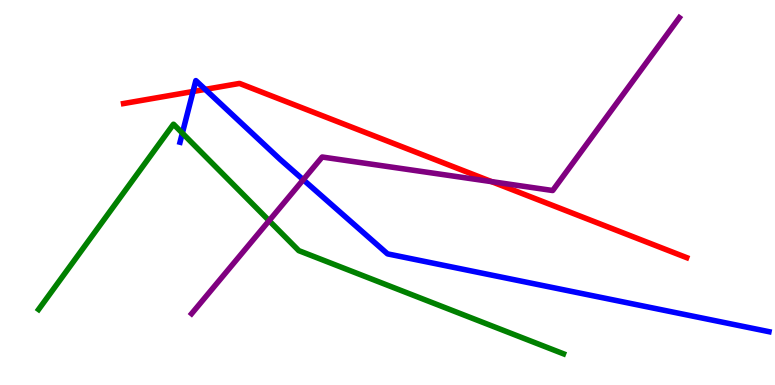[{'lines': ['blue', 'red'], 'intersections': [{'x': 2.49, 'y': 7.62}, {'x': 2.65, 'y': 7.68}]}, {'lines': ['green', 'red'], 'intersections': []}, {'lines': ['purple', 'red'], 'intersections': [{'x': 6.34, 'y': 5.28}]}, {'lines': ['blue', 'green'], 'intersections': [{'x': 2.35, 'y': 6.54}]}, {'lines': ['blue', 'purple'], 'intersections': [{'x': 3.91, 'y': 5.33}]}, {'lines': ['green', 'purple'], 'intersections': [{'x': 3.47, 'y': 4.27}]}]